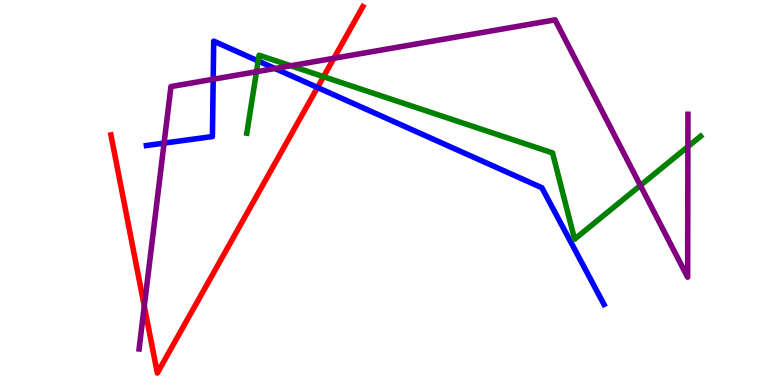[{'lines': ['blue', 'red'], 'intersections': [{'x': 4.1, 'y': 7.73}]}, {'lines': ['green', 'red'], 'intersections': [{'x': 4.17, 'y': 8.01}]}, {'lines': ['purple', 'red'], 'intersections': [{'x': 1.86, 'y': 2.05}, {'x': 4.31, 'y': 8.49}]}, {'lines': ['blue', 'green'], 'intersections': [{'x': 3.33, 'y': 8.42}]}, {'lines': ['blue', 'purple'], 'intersections': [{'x': 2.12, 'y': 6.28}, {'x': 2.75, 'y': 7.94}, {'x': 3.55, 'y': 8.22}]}, {'lines': ['green', 'purple'], 'intersections': [{'x': 3.31, 'y': 8.14}, {'x': 3.75, 'y': 8.29}, {'x': 8.26, 'y': 5.18}, {'x': 8.88, 'y': 6.19}]}]